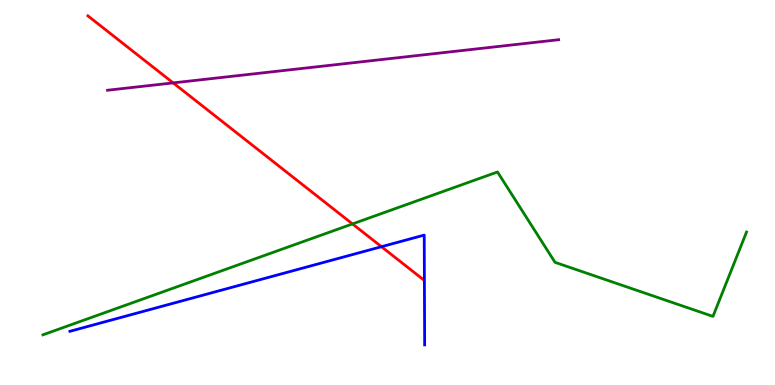[{'lines': ['blue', 'red'], 'intersections': [{'x': 4.92, 'y': 3.59}]}, {'lines': ['green', 'red'], 'intersections': [{'x': 4.55, 'y': 4.18}]}, {'lines': ['purple', 'red'], 'intersections': [{'x': 2.23, 'y': 7.85}]}, {'lines': ['blue', 'green'], 'intersections': []}, {'lines': ['blue', 'purple'], 'intersections': []}, {'lines': ['green', 'purple'], 'intersections': []}]